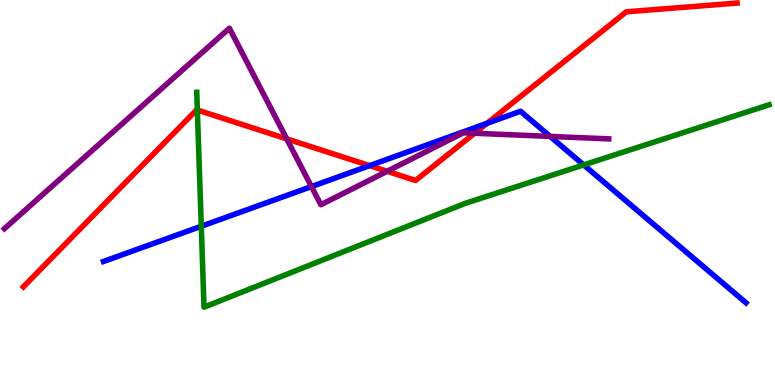[{'lines': ['blue', 'red'], 'intersections': [{'x': 4.77, 'y': 5.7}, {'x': 6.28, 'y': 6.8}]}, {'lines': ['green', 'red'], 'intersections': [{'x': 2.55, 'y': 7.14}]}, {'lines': ['purple', 'red'], 'intersections': [{'x': 3.7, 'y': 6.39}, {'x': 5.0, 'y': 5.55}, {'x': 6.12, 'y': 6.54}]}, {'lines': ['blue', 'green'], 'intersections': [{'x': 2.6, 'y': 4.12}, {'x': 7.53, 'y': 5.72}]}, {'lines': ['blue', 'purple'], 'intersections': [{'x': 4.02, 'y': 5.15}, {'x': 7.1, 'y': 6.46}]}, {'lines': ['green', 'purple'], 'intersections': []}]